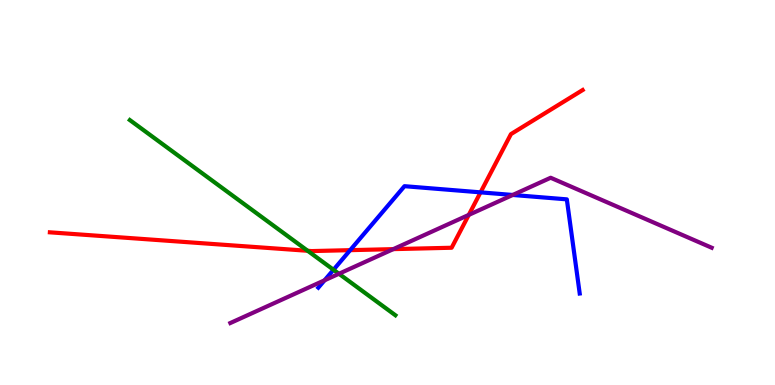[{'lines': ['blue', 'red'], 'intersections': [{'x': 4.52, 'y': 3.5}, {'x': 6.2, 'y': 5.0}]}, {'lines': ['green', 'red'], 'intersections': [{'x': 3.97, 'y': 3.49}]}, {'lines': ['purple', 'red'], 'intersections': [{'x': 5.07, 'y': 3.53}, {'x': 6.05, 'y': 4.42}]}, {'lines': ['blue', 'green'], 'intersections': [{'x': 4.3, 'y': 2.99}]}, {'lines': ['blue', 'purple'], 'intersections': [{'x': 4.19, 'y': 2.72}, {'x': 6.62, 'y': 4.94}]}, {'lines': ['green', 'purple'], 'intersections': [{'x': 4.37, 'y': 2.89}]}]